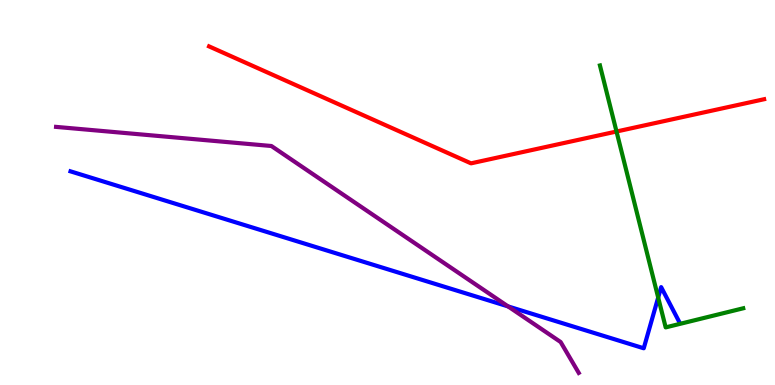[{'lines': ['blue', 'red'], 'intersections': []}, {'lines': ['green', 'red'], 'intersections': [{'x': 7.96, 'y': 6.58}]}, {'lines': ['purple', 'red'], 'intersections': []}, {'lines': ['blue', 'green'], 'intersections': [{'x': 8.49, 'y': 2.27}]}, {'lines': ['blue', 'purple'], 'intersections': [{'x': 6.56, 'y': 2.04}]}, {'lines': ['green', 'purple'], 'intersections': []}]